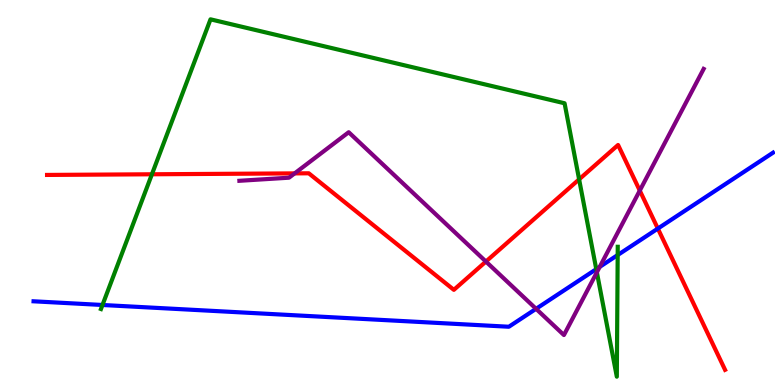[{'lines': ['blue', 'red'], 'intersections': [{'x': 8.49, 'y': 4.06}]}, {'lines': ['green', 'red'], 'intersections': [{'x': 1.96, 'y': 5.47}, {'x': 7.47, 'y': 5.34}]}, {'lines': ['purple', 'red'], 'intersections': [{'x': 3.8, 'y': 5.5}, {'x': 6.27, 'y': 3.21}, {'x': 8.26, 'y': 5.05}]}, {'lines': ['blue', 'green'], 'intersections': [{'x': 1.32, 'y': 2.08}, {'x': 7.69, 'y': 3.01}, {'x': 7.97, 'y': 3.38}]}, {'lines': ['blue', 'purple'], 'intersections': [{'x': 6.92, 'y': 1.98}, {'x': 7.74, 'y': 3.07}]}, {'lines': ['green', 'purple'], 'intersections': [{'x': 7.7, 'y': 2.93}]}]